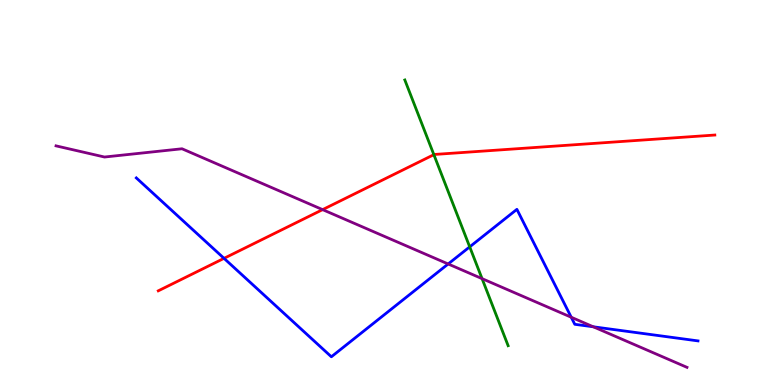[{'lines': ['blue', 'red'], 'intersections': [{'x': 2.89, 'y': 3.29}]}, {'lines': ['green', 'red'], 'intersections': [{'x': 5.6, 'y': 5.98}]}, {'lines': ['purple', 'red'], 'intersections': [{'x': 4.16, 'y': 4.55}]}, {'lines': ['blue', 'green'], 'intersections': [{'x': 6.06, 'y': 3.59}]}, {'lines': ['blue', 'purple'], 'intersections': [{'x': 5.78, 'y': 3.14}, {'x': 7.37, 'y': 1.76}, {'x': 7.66, 'y': 1.51}]}, {'lines': ['green', 'purple'], 'intersections': [{'x': 6.22, 'y': 2.76}]}]